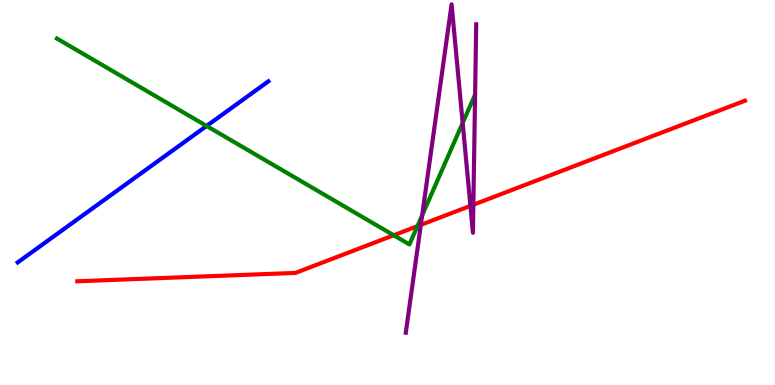[{'lines': ['blue', 'red'], 'intersections': []}, {'lines': ['green', 'red'], 'intersections': [{'x': 5.08, 'y': 3.89}, {'x': 5.39, 'y': 4.13}]}, {'lines': ['purple', 'red'], 'intersections': [{'x': 5.43, 'y': 4.16}, {'x': 6.07, 'y': 4.65}, {'x': 6.11, 'y': 4.68}]}, {'lines': ['blue', 'green'], 'intersections': [{'x': 2.67, 'y': 6.73}]}, {'lines': ['blue', 'purple'], 'intersections': []}, {'lines': ['green', 'purple'], 'intersections': [{'x': 5.45, 'y': 4.41}, {'x': 5.97, 'y': 6.81}]}]